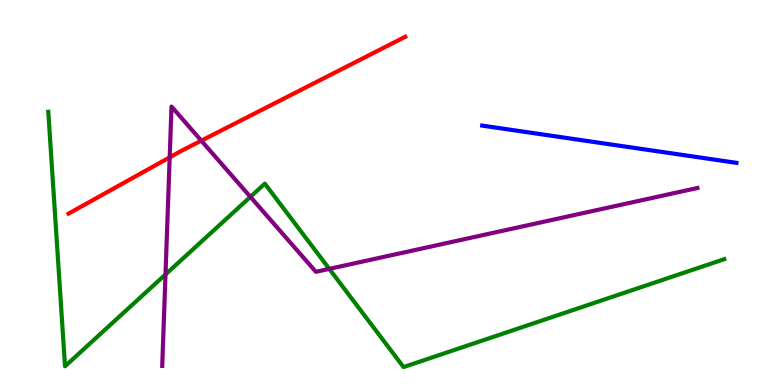[{'lines': ['blue', 'red'], 'intersections': []}, {'lines': ['green', 'red'], 'intersections': []}, {'lines': ['purple', 'red'], 'intersections': [{'x': 2.19, 'y': 5.91}, {'x': 2.6, 'y': 6.35}]}, {'lines': ['blue', 'green'], 'intersections': []}, {'lines': ['blue', 'purple'], 'intersections': []}, {'lines': ['green', 'purple'], 'intersections': [{'x': 2.14, 'y': 2.87}, {'x': 3.23, 'y': 4.89}, {'x': 4.25, 'y': 3.02}]}]